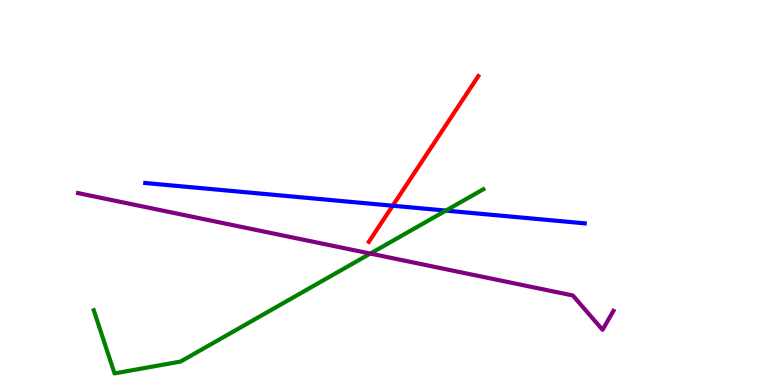[{'lines': ['blue', 'red'], 'intersections': [{'x': 5.07, 'y': 4.66}]}, {'lines': ['green', 'red'], 'intersections': []}, {'lines': ['purple', 'red'], 'intersections': []}, {'lines': ['blue', 'green'], 'intersections': [{'x': 5.75, 'y': 4.53}]}, {'lines': ['blue', 'purple'], 'intersections': []}, {'lines': ['green', 'purple'], 'intersections': [{'x': 4.78, 'y': 3.41}]}]